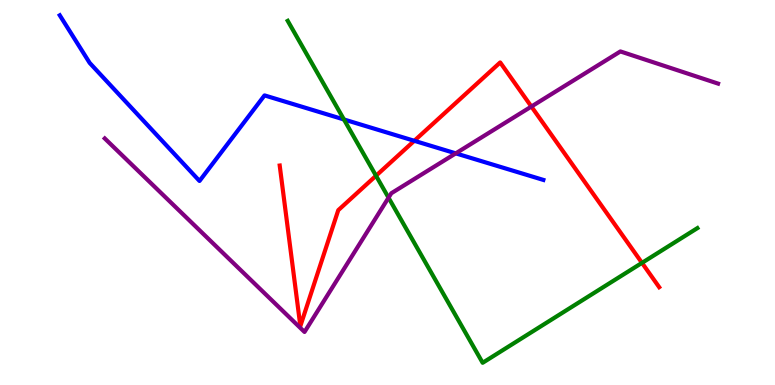[{'lines': ['blue', 'red'], 'intersections': [{'x': 5.35, 'y': 6.34}]}, {'lines': ['green', 'red'], 'intersections': [{'x': 4.85, 'y': 5.44}, {'x': 8.28, 'y': 3.17}]}, {'lines': ['purple', 'red'], 'intersections': [{'x': 6.86, 'y': 7.23}]}, {'lines': ['blue', 'green'], 'intersections': [{'x': 4.44, 'y': 6.9}]}, {'lines': ['blue', 'purple'], 'intersections': [{'x': 5.88, 'y': 6.02}]}, {'lines': ['green', 'purple'], 'intersections': [{'x': 5.01, 'y': 4.87}]}]